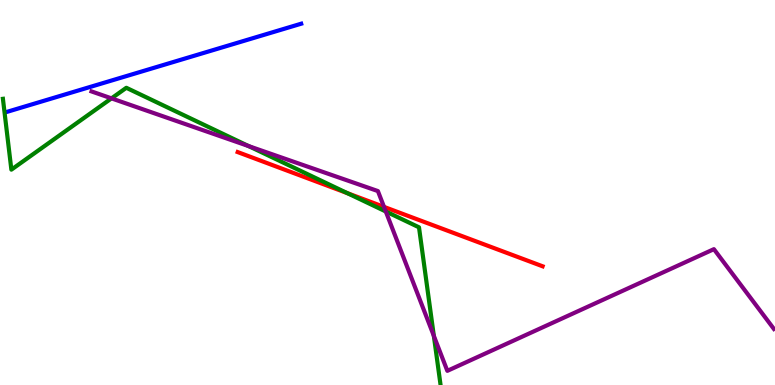[{'lines': ['blue', 'red'], 'intersections': []}, {'lines': ['green', 'red'], 'intersections': [{'x': 4.48, 'y': 4.98}]}, {'lines': ['purple', 'red'], 'intersections': [{'x': 4.96, 'y': 4.63}]}, {'lines': ['blue', 'green'], 'intersections': []}, {'lines': ['blue', 'purple'], 'intersections': []}, {'lines': ['green', 'purple'], 'intersections': [{'x': 1.44, 'y': 7.45}, {'x': 3.21, 'y': 6.21}, {'x': 4.98, 'y': 4.51}, {'x': 5.6, 'y': 1.28}]}]